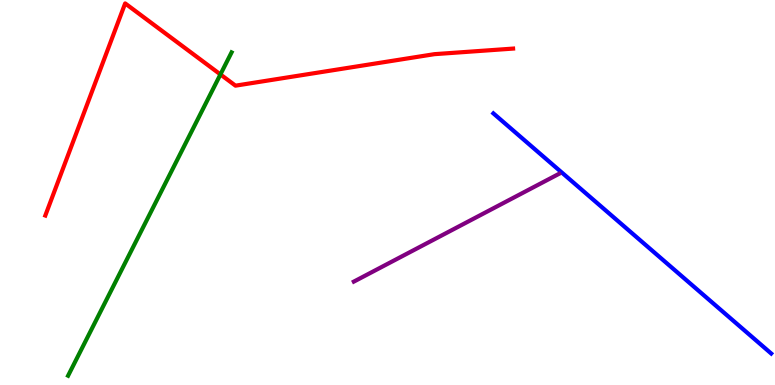[{'lines': ['blue', 'red'], 'intersections': []}, {'lines': ['green', 'red'], 'intersections': [{'x': 2.84, 'y': 8.07}]}, {'lines': ['purple', 'red'], 'intersections': []}, {'lines': ['blue', 'green'], 'intersections': []}, {'lines': ['blue', 'purple'], 'intersections': []}, {'lines': ['green', 'purple'], 'intersections': []}]